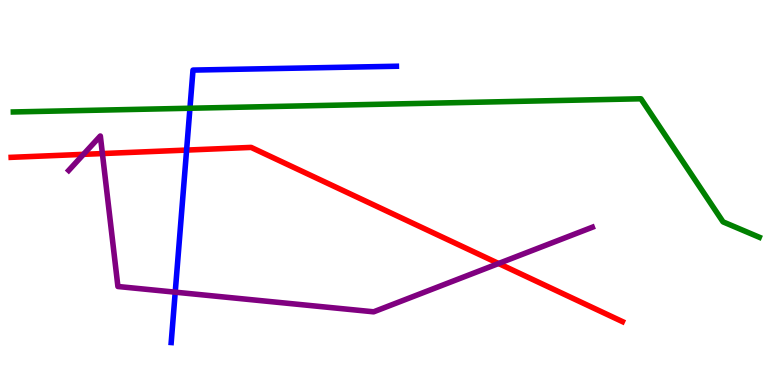[{'lines': ['blue', 'red'], 'intersections': [{'x': 2.41, 'y': 6.1}]}, {'lines': ['green', 'red'], 'intersections': []}, {'lines': ['purple', 'red'], 'intersections': [{'x': 1.08, 'y': 5.99}, {'x': 1.32, 'y': 6.01}, {'x': 6.43, 'y': 3.16}]}, {'lines': ['blue', 'green'], 'intersections': [{'x': 2.45, 'y': 7.19}]}, {'lines': ['blue', 'purple'], 'intersections': [{'x': 2.26, 'y': 2.41}]}, {'lines': ['green', 'purple'], 'intersections': []}]